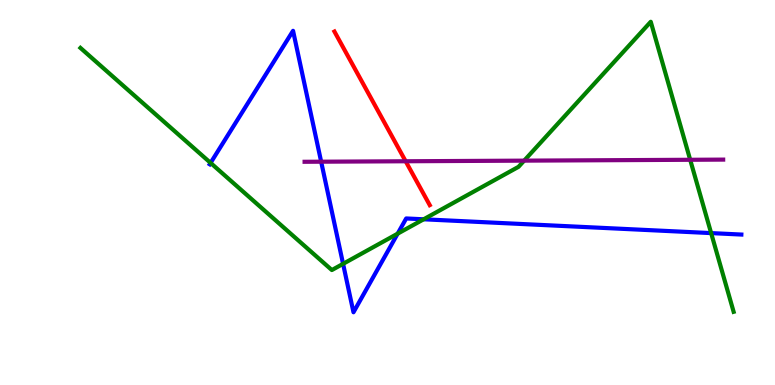[{'lines': ['blue', 'red'], 'intersections': []}, {'lines': ['green', 'red'], 'intersections': []}, {'lines': ['purple', 'red'], 'intersections': [{'x': 5.23, 'y': 5.81}]}, {'lines': ['blue', 'green'], 'intersections': [{'x': 2.72, 'y': 5.77}, {'x': 4.43, 'y': 3.15}, {'x': 5.13, 'y': 3.93}, {'x': 5.47, 'y': 4.3}, {'x': 9.18, 'y': 3.95}]}, {'lines': ['blue', 'purple'], 'intersections': [{'x': 4.14, 'y': 5.8}]}, {'lines': ['green', 'purple'], 'intersections': [{'x': 6.76, 'y': 5.83}, {'x': 8.91, 'y': 5.85}]}]